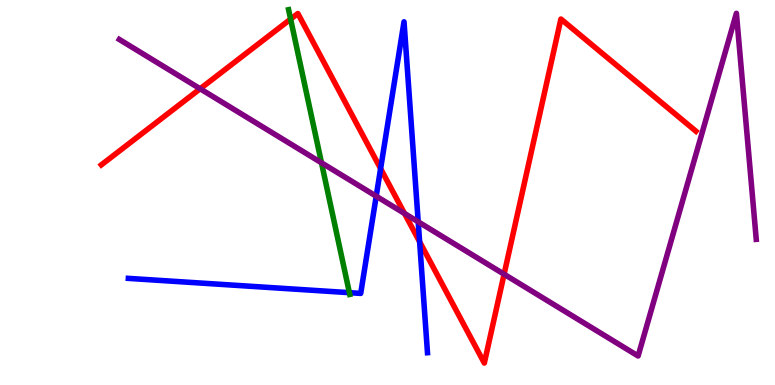[{'lines': ['blue', 'red'], 'intersections': [{'x': 4.91, 'y': 5.62}, {'x': 5.41, 'y': 3.72}]}, {'lines': ['green', 'red'], 'intersections': [{'x': 3.75, 'y': 9.5}]}, {'lines': ['purple', 'red'], 'intersections': [{'x': 2.58, 'y': 7.69}, {'x': 5.22, 'y': 4.46}, {'x': 6.5, 'y': 2.88}]}, {'lines': ['blue', 'green'], 'intersections': [{'x': 4.51, 'y': 2.4}]}, {'lines': ['blue', 'purple'], 'intersections': [{'x': 4.85, 'y': 4.9}, {'x': 5.4, 'y': 4.24}]}, {'lines': ['green', 'purple'], 'intersections': [{'x': 4.15, 'y': 5.77}]}]